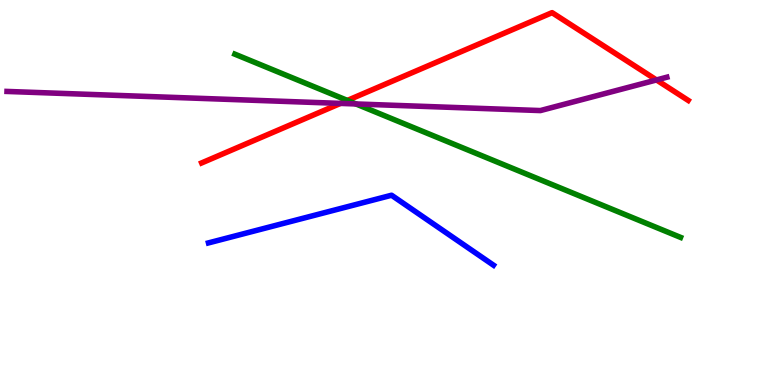[{'lines': ['blue', 'red'], 'intersections': []}, {'lines': ['green', 'red'], 'intersections': [{'x': 4.48, 'y': 7.39}]}, {'lines': ['purple', 'red'], 'intersections': [{'x': 4.39, 'y': 7.31}, {'x': 8.47, 'y': 7.92}]}, {'lines': ['blue', 'green'], 'intersections': []}, {'lines': ['blue', 'purple'], 'intersections': []}, {'lines': ['green', 'purple'], 'intersections': [{'x': 4.59, 'y': 7.3}]}]